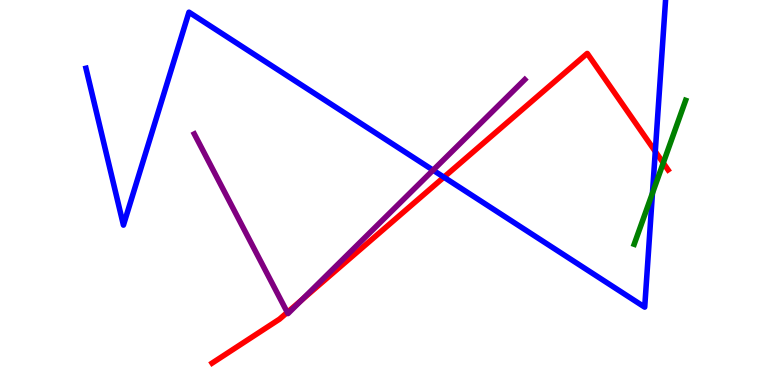[{'lines': ['blue', 'red'], 'intersections': [{'x': 5.73, 'y': 5.4}, {'x': 8.46, 'y': 6.07}]}, {'lines': ['green', 'red'], 'intersections': [{'x': 8.56, 'y': 5.77}]}, {'lines': ['purple', 'red'], 'intersections': [{'x': 3.71, 'y': 1.89}, {'x': 3.9, 'y': 2.21}]}, {'lines': ['blue', 'green'], 'intersections': [{'x': 8.42, 'y': 4.98}]}, {'lines': ['blue', 'purple'], 'intersections': [{'x': 5.59, 'y': 5.58}]}, {'lines': ['green', 'purple'], 'intersections': []}]